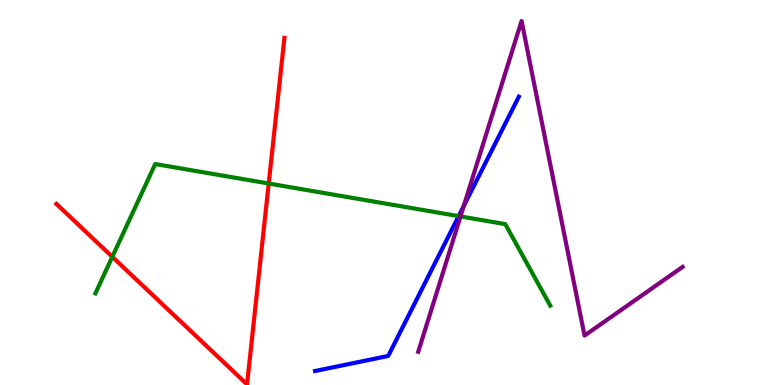[{'lines': ['blue', 'red'], 'intersections': []}, {'lines': ['green', 'red'], 'intersections': [{'x': 1.45, 'y': 3.33}, {'x': 3.47, 'y': 5.23}]}, {'lines': ['purple', 'red'], 'intersections': []}, {'lines': ['blue', 'green'], 'intersections': [{'x': 5.92, 'y': 4.39}]}, {'lines': ['blue', 'purple'], 'intersections': [{'x': 5.98, 'y': 4.65}]}, {'lines': ['green', 'purple'], 'intersections': [{'x': 5.94, 'y': 4.38}]}]